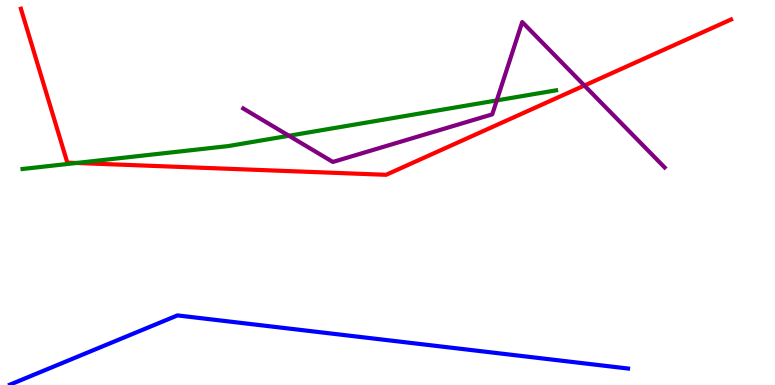[{'lines': ['blue', 'red'], 'intersections': []}, {'lines': ['green', 'red'], 'intersections': [{'x': 0.987, 'y': 5.77}]}, {'lines': ['purple', 'red'], 'intersections': [{'x': 7.54, 'y': 7.78}]}, {'lines': ['blue', 'green'], 'intersections': []}, {'lines': ['blue', 'purple'], 'intersections': []}, {'lines': ['green', 'purple'], 'intersections': [{'x': 3.73, 'y': 6.47}, {'x': 6.41, 'y': 7.39}]}]